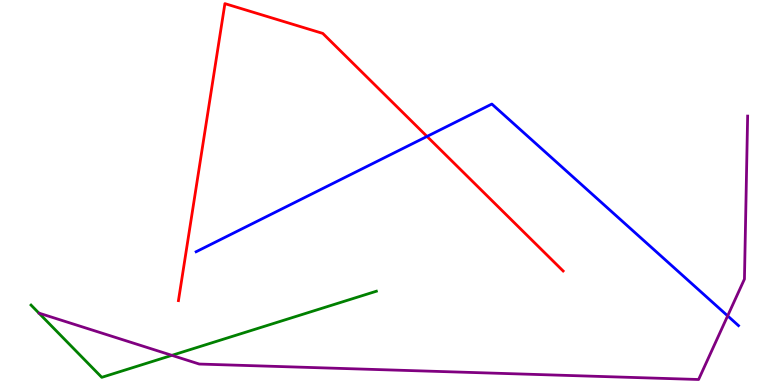[{'lines': ['blue', 'red'], 'intersections': [{'x': 5.51, 'y': 6.46}]}, {'lines': ['green', 'red'], 'intersections': []}, {'lines': ['purple', 'red'], 'intersections': []}, {'lines': ['blue', 'green'], 'intersections': []}, {'lines': ['blue', 'purple'], 'intersections': [{'x': 9.39, 'y': 1.8}]}, {'lines': ['green', 'purple'], 'intersections': [{'x': 2.22, 'y': 0.77}]}]